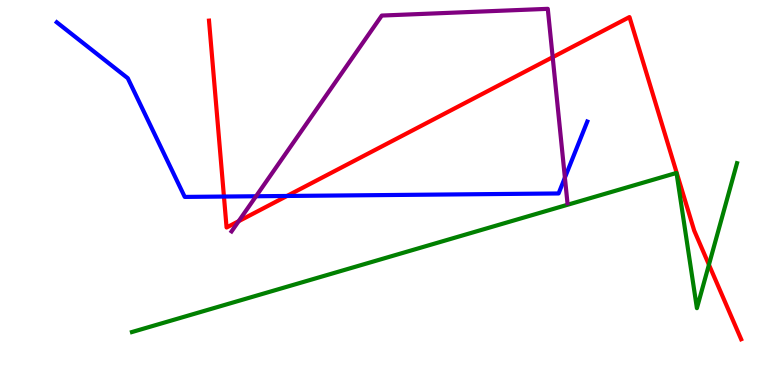[{'lines': ['blue', 'red'], 'intersections': [{'x': 2.89, 'y': 4.89}, {'x': 3.7, 'y': 4.91}]}, {'lines': ['green', 'red'], 'intersections': [{'x': 9.15, 'y': 3.12}]}, {'lines': ['purple', 'red'], 'intersections': [{'x': 3.08, 'y': 4.25}, {'x': 7.13, 'y': 8.51}]}, {'lines': ['blue', 'green'], 'intersections': []}, {'lines': ['blue', 'purple'], 'intersections': [{'x': 3.3, 'y': 4.9}, {'x': 7.29, 'y': 5.39}]}, {'lines': ['green', 'purple'], 'intersections': []}]